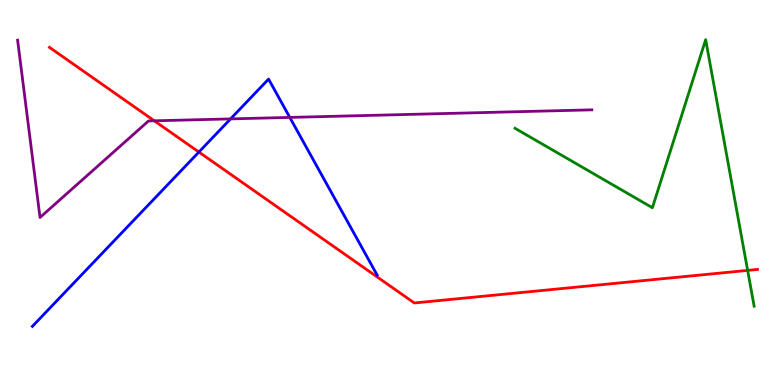[{'lines': ['blue', 'red'], 'intersections': [{'x': 2.57, 'y': 6.05}]}, {'lines': ['green', 'red'], 'intersections': [{'x': 9.65, 'y': 2.98}]}, {'lines': ['purple', 'red'], 'intersections': [{'x': 1.99, 'y': 6.86}]}, {'lines': ['blue', 'green'], 'intersections': []}, {'lines': ['blue', 'purple'], 'intersections': [{'x': 2.97, 'y': 6.91}, {'x': 3.74, 'y': 6.95}]}, {'lines': ['green', 'purple'], 'intersections': []}]